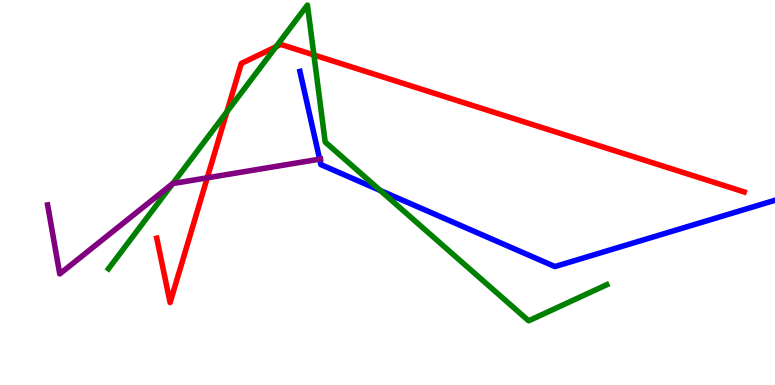[{'lines': ['blue', 'red'], 'intersections': []}, {'lines': ['green', 'red'], 'intersections': [{'x': 2.93, 'y': 7.1}, {'x': 3.56, 'y': 8.79}, {'x': 4.05, 'y': 8.57}]}, {'lines': ['purple', 'red'], 'intersections': [{'x': 2.67, 'y': 5.38}]}, {'lines': ['blue', 'green'], 'intersections': [{'x': 4.91, 'y': 5.05}]}, {'lines': ['blue', 'purple'], 'intersections': [{'x': 4.12, 'y': 5.87}]}, {'lines': ['green', 'purple'], 'intersections': [{'x': 2.23, 'y': 5.23}]}]